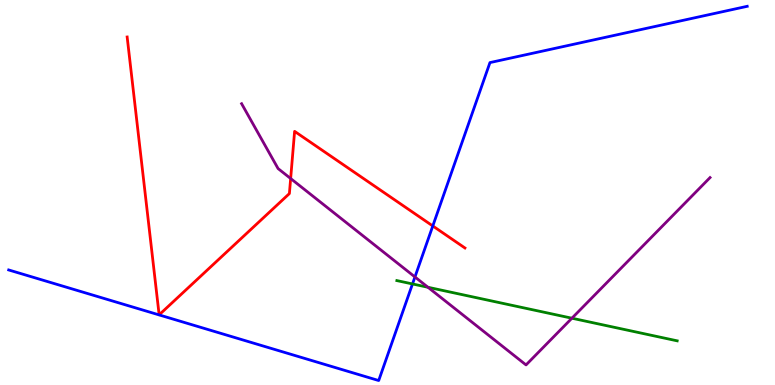[{'lines': ['blue', 'red'], 'intersections': [{'x': 5.58, 'y': 4.13}]}, {'lines': ['green', 'red'], 'intersections': []}, {'lines': ['purple', 'red'], 'intersections': [{'x': 3.75, 'y': 5.36}]}, {'lines': ['blue', 'green'], 'intersections': [{'x': 5.32, 'y': 2.62}]}, {'lines': ['blue', 'purple'], 'intersections': [{'x': 5.35, 'y': 2.81}]}, {'lines': ['green', 'purple'], 'intersections': [{'x': 5.52, 'y': 2.54}, {'x': 7.38, 'y': 1.73}]}]